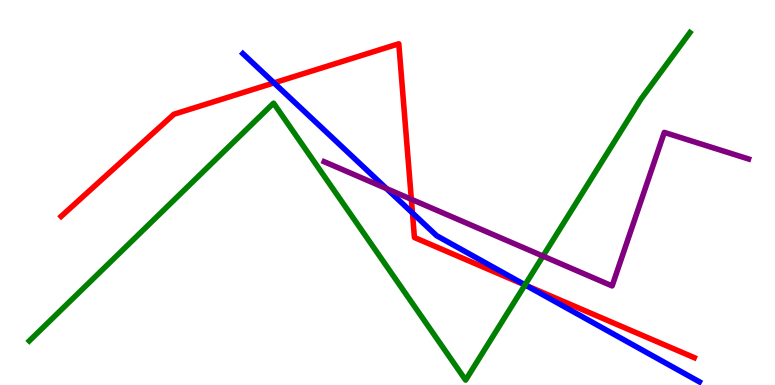[{'lines': ['blue', 'red'], 'intersections': [{'x': 3.54, 'y': 7.85}, {'x': 5.32, 'y': 4.47}, {'x': 6.79, 'y': 2.59}]}, {'lines': ['green', 'red'], 'intersections': [{'x': 6.77, 'y': 2.6}]}, {'lines': ['purple', 'red'], 'intersections': [{'x': 5.31, 'y': 4.82}]}, {'lines': ['blue', 'green'], 'intersections': [{'x': 6.77, 'y': 2.6}]}, {'lines': ['blue', 'purple'], 'intersections': [{'x': 4.99, 'y': 5.1}]}, {'lines': ['green', 'purple'], 'intersections': [{'x': 7.01, 'y': 3.35}]}]